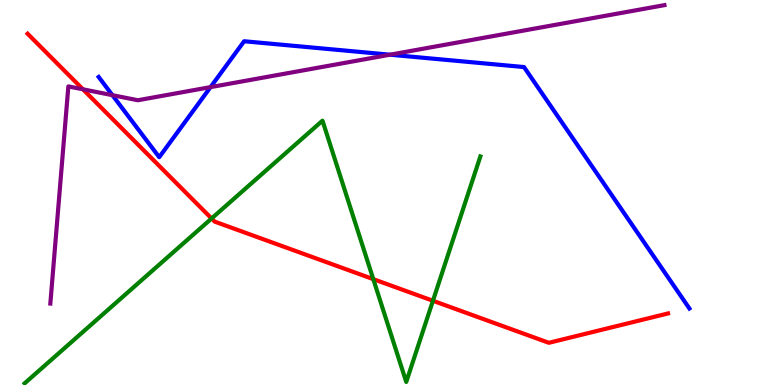[{'lines': ['blue', 'red'], 'intersections': []}, {'lines': ['green', 'red'], 'intersections': [{'x': 2.73, 'y': 4.33}, {'x': 4.82, 'y': 2.75}, {'x': 5.59, 'y': 2.19}]}, {'lines': ['purple', 'red'], 'intersections': [{'x': 1.07, 'y': 7.68}]}, {'lines': ['blue', 'green'], 'intersections': []}, {'lines': ['blue', 'purple'], 'intersections': [{'x': 1.45, 'y': 7.53}, {'x': 2.72, 'y': 7.74}, {'x': 5.03, 'y': 8.58}]}, {'lines': ['green', 'purple'], 'intersections': []}]